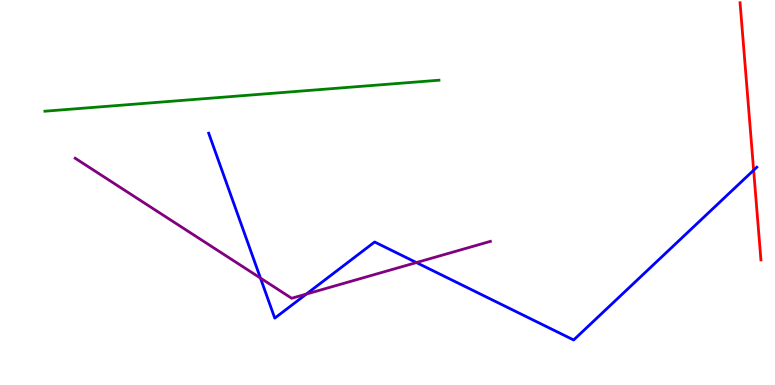[{'lines': ['blue', 'red'], 'intersections': [{'x': 9.72, 'y': 5.58}]}, {'lines': ['green', 'red'], 'intersections': []}, {'lines': ['purple', 'red'], 'intersections': []}, {'lines': ['blue', 'green'], 'intersections': []}, {'lines': ['blue', 'purple'], 'intersections': [{'x': 3.36, 'y': 2.78}, {'x': 3.95, 'y': 2.36}, {'x': 5.37, 'y': 3.18}]}, {'lines': ['green', 'purple'], 'intersections': []}]